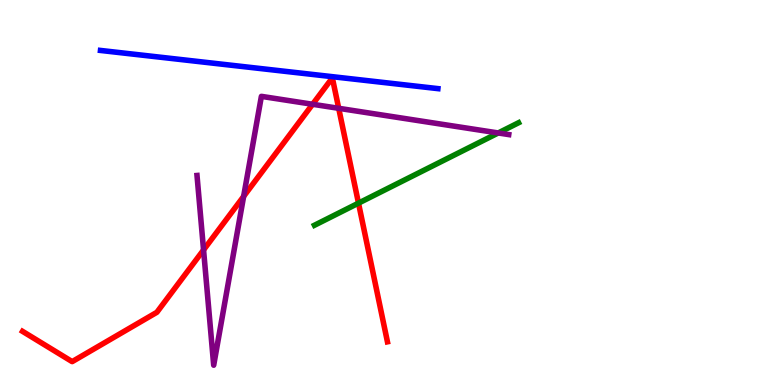[{'lines': ['blue', 'red'], 'intersections': []}, {'lines': ['green', 'red'], 'intersections': [{'x': 4.63, 'y': 4.72}]}, {'lines': ['purple', 'red'], 'intersections': [{'x': 2.63, 'y': 3.51}, {'x': 3.14, 'y': 4.9}, {'x': 4.03, 'y': 7.29}, {'x': 4.37, 'y': 7.19}]}, {'lines': ['blue', 'green'], 'intersections': []}, {'lines': ['blue', 'purple'], 'intersections': []}, {'lines': ['green', 'purple'], 'intersections': [{'x': 6.43, 'y': 6.55}]}]